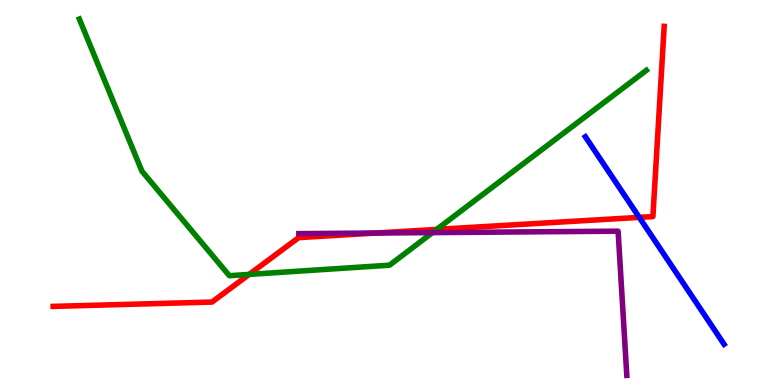[{'lines': ['blue', 'red'], 'intersections': [{'x': 8.25, 'y': 4.35}]}, {'lines': ['green', 'red'], 'intersections': [{'x': 3.22, 'y': 2.87}, {'x': 5.63, 'y': 4.04}]}, {'lines': ['purple', 'red'], 'intersections': [{'x': 4.85, 'y': 3.95}]}, {'lines': ['blue', 'green'], 'intersections': []}, {'lines': ['blue', 'purple'], 'intersections': []}, {'lines': ['green', 'purple'], 'intersections': [{'x': 5.58, 'y': 3.96}]}]